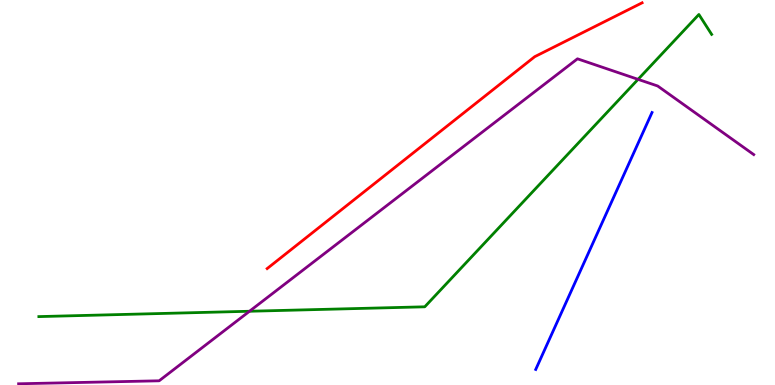[{'lines': ['blue', 'red'], 'intersections': []}, {'lines': ['green', 'red'], 'intersections': []}, {'lines': ['purple', 'red'], 'intersections': []}, {'lines': ['blue', 'green'], 'intersections': []}, {'lines': ['blue', 'purple'], 'intersections': []}, {'lines': ['green', 'purple'], 'intersections': [{'x': 3.22, 'y': 1.92}, {'x': 8.23, 'y': 7.94}]}]